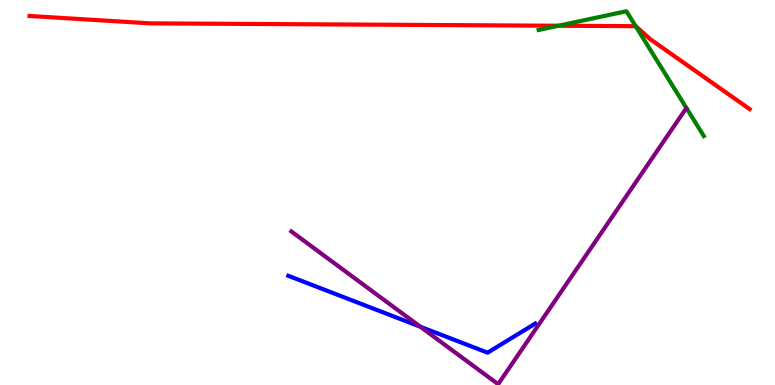[{'lines': ['blue', 'red'], 'intersections': []}, {'lines': ['green', 'red'], 'intersections': [{'x': 7.21, 'y': 9.33}, {'x': 8.2, 'y': 9.32}]}, {'lines': ['purple', 'red'], 'intersections': []}, {'lines': ['blue', 'green'], 'intersections': []}, {'lines': ['blue', 'purple'], 'intersections': [{'x': 5.42, 'y': 1.51}]}, {'lines': ['green', 'purple'], 'intersections': []}]